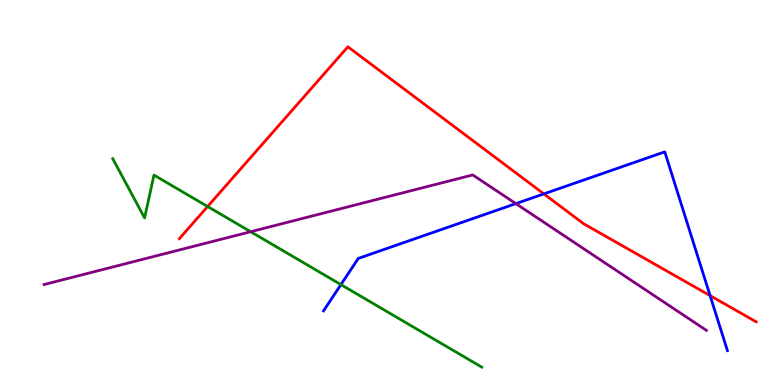[{'lines': ['blue', 'red'], 'intersections': [{'x': 7.02, 'y': 4.96}, {'x': 9.16, 'y': 2.32}]}, {'lines': ['green', 'red'], 'intersections': [{'x': 2.68, 'y': 4.64}]}, {'lines': ['purple', 'red'], 'intersections': []}, {'lines': ['blue', 'green'], 'intersections': [{'x': 4.4, 'y': 2.61}]}, {'lines': ['blue', 'purple'], 'intersections': [{'x': 6.66, 'y': 4.71}]}, {'lines': ['green', 'purple'], 'intersections': [{'x': 3.23, 'y': 3.98}]}]